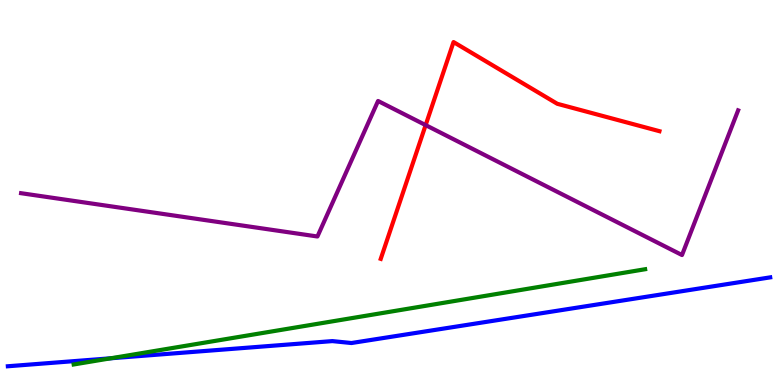[{'lines': ['blue', 'red'], 'intersections': []}, {'lines': ['green', 'red'], 'intersections': []}, {'lines': ['purple', 'red'], 'intersections': [{'x': 5.49, 'y': 6.75}]}, {'lines': ['blue', 'green'], 'intersections': [{'x': 1.43, 'y': 0.694}]}, {'lines': ['blue', 'purple'], 'intersections': []}, {'lines': ['green', 'purple'], 'intersections': []}]